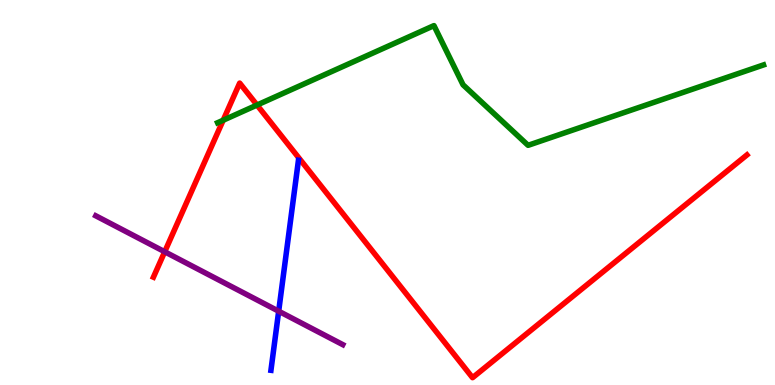[{'lines': ['blue', 'red'], 'intersections': []}, {'lines': ['green', 'red'], 'intersections': [{'x': 2.88, 'y': 6.88}, {'x': 3.32, 'y': 7.27}]}, {'lines': ['purple', 'red'], 'intersections': [{'x': 2.13, 'y': 3.46}]}, {'lines': ['blue', 'green'], 'intersections': []}, {'lines': ['blue', 'purple'], 'intersections': [{'x': 3.6, 'y': 1.92}]}, {'lines': ['green', 'purple'], 'intersections': []}]